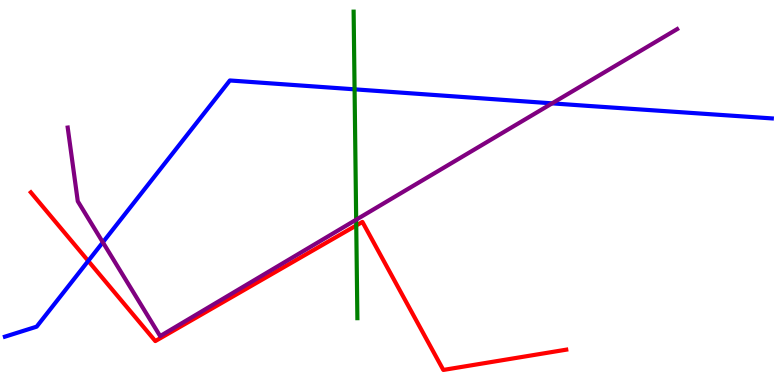[{'lines': ['blue', 'red'], 'intersections': [{'x': 1.14, 'y': 3.22}]}, {'lines': ['green', 'red'], 'intersections': [{'x': 4.6, 'y': 4.14}]}, {'lines': ['purple', 'red'], 'intersections': []}, {'lines': ['blue', 'green'], 'intersections': [{'x': 4.58, 'y': 7.68}]}, {'lines': ['blue', 'purple'], 'intersections': [{'x': 1.33, 'y': 3.71}, {'x': 7.12, 'y': 7.32}]}, {'lines': ['green', 'purple'], 'intersections': [{'x': 4.6, 'y': 4.29}]}]